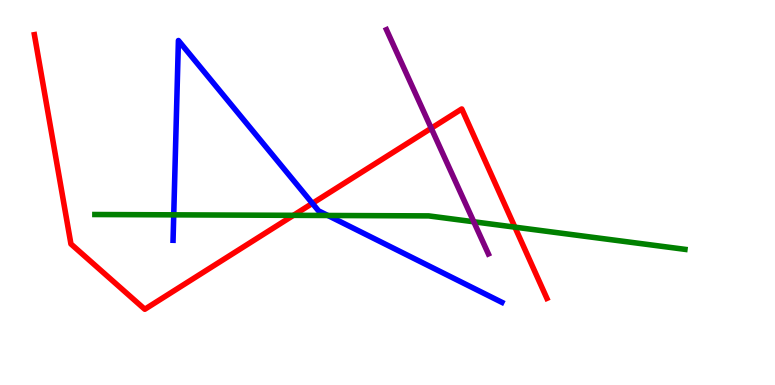[{'lines': ['blue', 'red'], 'intersections': [{'x': 4.03, 'y': 4.72}]}, {'lines': ['green', 'red'], 'intersections': [{'x': 3.79, 'y': 4.41}, {'x': 6.64, 'y': 4.1}]}, {'lines': ['purple', 'red'], 'intersections': [{'x': 5.56, 'y': 6.67}]}, {'lines': ['blue', 'green'], 'intersections': [{'x': 2.24, 'y': 4.42}, {'x': 4.23, 'y': 4.4}]}, {'lines': ['blue', 'purple'], 'intersections': []}, {'lines': ['green', 'purple'], 'intersections': [{'x': 6.11, 'y': 4.24}]}]